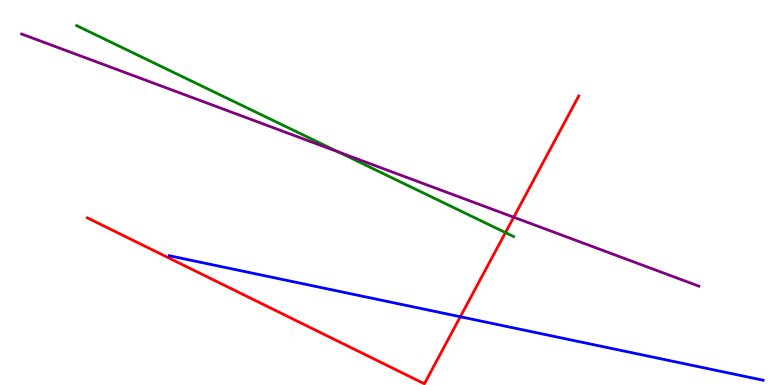[{'lines': ['blue', 'red'], 'intersections': [{'x': 5.94, 'y': 1.77}]}, {'lines': ['green', 'red'], 'intersections': [{'x': 6.52, 'y': 3.96}]}, {'lines': ['purple', 'red'], 'intersections': [{'x': 6.63, 'y': 4.36}]}, {'lines': ['blue', 'green'], 'intersections': []}, {'lines': ['blue', 'purple'], 'intersections': []}, {'lines': ['green', 'purple'], 'intersections': [{'x': 4.36, 'y': 6.06}]}]